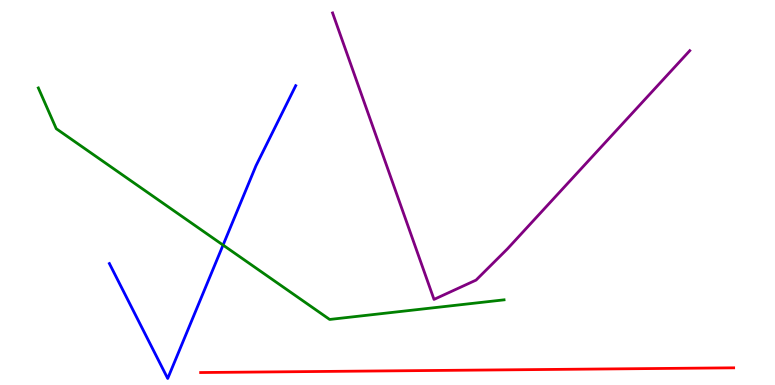[{'lines': ['blue', 'red'], 'intersections': []}, {'lines': ['green', 'red'], 'intersections': []}, {'lines': ['purple', 'red'], 'intersections': []}, {'lines': ['blue', 'green'], 'intersections': [{'x': 2.88, 'y': 3.63}]}, {'lines': ['blue', 'purple'], 'intersections': []}, {'lines': ['green', 'purple'], 'intersections': []}]